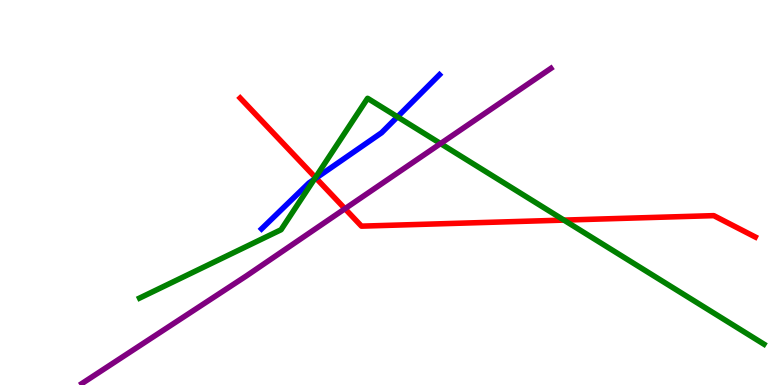[{'lines': ['blue', 'red'], 'intersections': [{'x': 4.08, 'y': 5.37}]}, {'lines': ['green', 'red'], 'intersections': [{'x': 4.07, 'y': 5.39}, {'x': 7.28, 'y': 4.28}]}, {'lines': ['purple', 'red'], 'intersections': [{'x': 4.45, 'y': 4.58}]}, {'lines': ['blue', 'green'], 'intersections': [{'x': 4.05, 'y': 5.34}, {'x': 5.13, 'y': 6.97}]}, {'lines': ['blue', 'purple'], 'intersections': []}, {'lines': ['green', 'purple'], 'intersections': [{'x': 5.68, 'y': 6.27}]}]